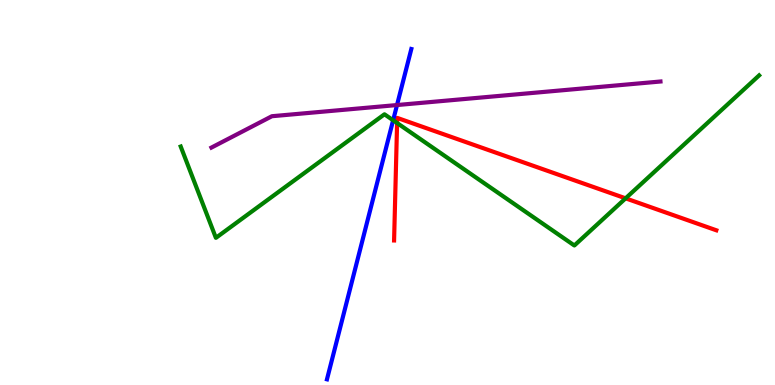[{'lines': ['blue', 'red'], 'intersections': []}, {'lines': ['green', 'red'], 'intersections': [{'x': 5.12, 'y': 6.8}, {'x': 8.07, 'y': 4.85}]}, {'lines': ['purple', 'red'], 'intersections': []}, {'lines': ['blue', 'green'], 'intersections': [{'x': 5.07, 'y': 6.88}]}, {'lines': ['blue', 'purple'], 'intersections': [{'x': 5.12, 'y': 7.27}]}, {'lines': ['green', 'purple'], 'intersections': []}]